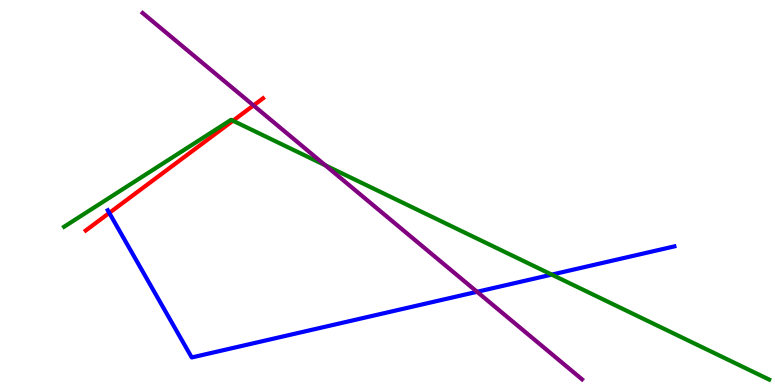[{'lines': ['blue', 'red'], 'intersections': [{'x': 1.41, 'y': 4.47}]}, {'lines': ['green', 'red'], 'intersections': [{'x': 3.01, 'y': 6.86}]}, {'lines': ['purple', 'red'], 'intersections': [{'x': 3.27, 'y': 7.26}]}, {'lines': ['blue', 'green'], 'intersections': [{'x': 7.12, 'y': 2.87}]}, {'lines': ['blue', 'purple'], 'intersections': [{'x': 6.16, 'y': 2.42}]}, {'lines': ['green', 'purple'], 'intersections': [{'x': 4.2, 'y': 5.71}]}]